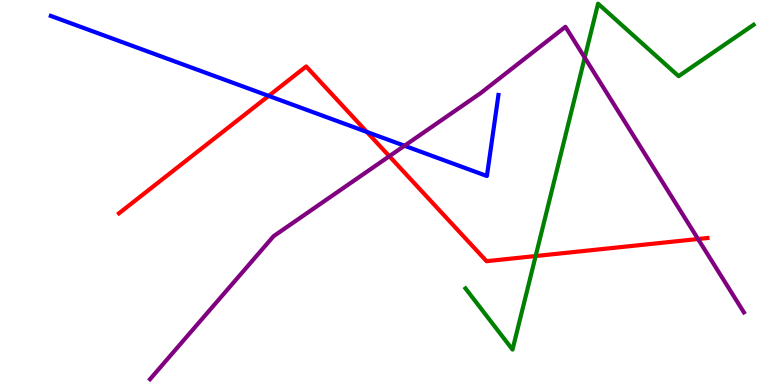[{'lines': ['blue', 'red'], 'intersections': [{'x': 3.47, 'y': 7.51}, {'x': 4.73, 'y': 6.57}]}, {'lines': ['green', 'red'], 'intersections': [{'x': 6.91, 'y': 3.35}]}, {'lines': ['purple', 'red'], 'intersections': [{'x': 5.02, 'y': 5.94}, {'x': 9.01, 'y': 3.79}]}, {'lines': ['blue', 'green'], 'intersections': []}, {'lines': ['blue', 'purple'], 'intersections': [{'x': 5.22, 'y': 6.21}]}, {'lines': ['green', 'purple'], 'intersections': [{'x': 7.54, 'y': 8.5}]}]